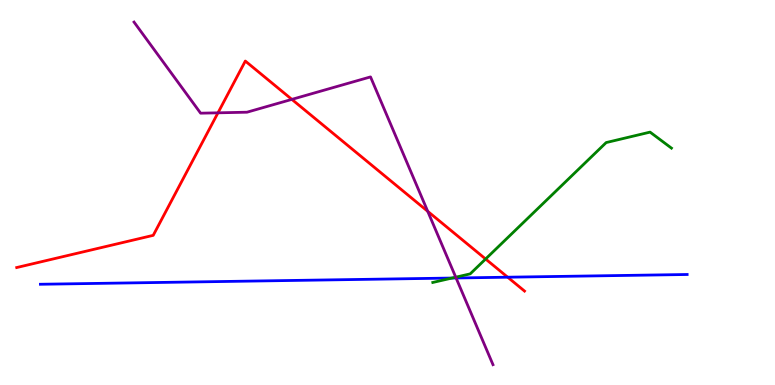[{'lines': ['blue', 'red'], 'intersections': [{'x': 6.55, 'y': 2.8}]}, {'lines': ['green', 'red'], 'intersections': [{'x': 6.27, 'y': 3.27}]}, {'lines': ['purple', 'red'], 'intersections': [{'x': 2.81, 'y': 7.07}, {'x': 3.77, 'y': 7.42}, {'x': 5.52, 'y': 4.51}]}, {'lines': ['blue', 'green'], 'intersections': [{'x': 5.83, 'y': 2.78}]}, {'lines': ['blue', 'purple'], 'intersections': [{'x': 5.89, 'y': 2.78}]}, {'lines': ['green', 'purple'], 'intersections': [{'x': 5.88, 'y': 2.8}]}]